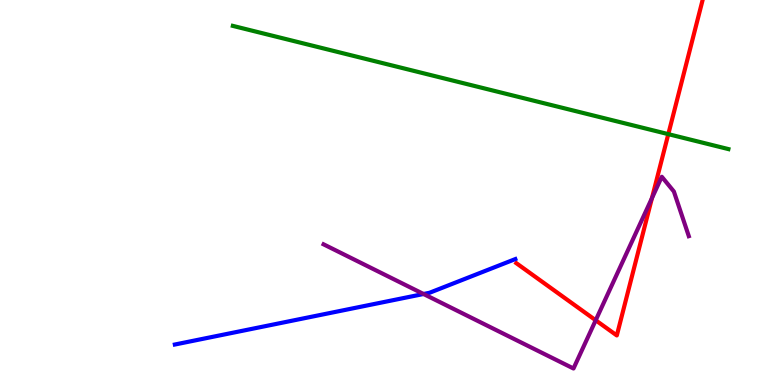[{'lines': ['blue', 'red'], 'intersections': []}, {'lines': ['green', 'red'], 'intersections': [{'x': 8.62, 'y': 6.52}]}, {'lines': ['purple', 'red'], 'intersections': [{'x': 7.69, 'y': 1.68}, {'x': 8.41, 'y': 4.85}]}, {'lines': ['blue', 'green'], 'intersections': []}, {'lines': ['blue', 'purple'], 'intersections': [{'x': 5.47, 'y': 2.36}]}, {'lines': ['green', 'purple'], 'intersections': []}]